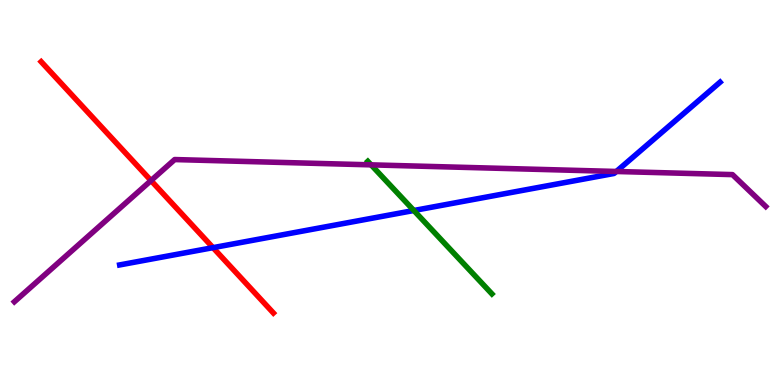[{'lines': ['blue', 'red'], 'intersections': [{'x': 2.75, 'y': 3.57}]}, {'lines': ['green', 'red'], 'intersections': []}, {'lines': ['purple', 'red'], 'intersections': [{'x': 1.95, 'y': 5.31}]}, {'lines': ['blue', 'green'], 'intersections': [{'x': 5.34, 'y': 4.53}]}, {'lines': ['blue', 'purple'], 'intersections': [{'x': 7.95, 'y': 5.55}]}, {'lines': ['green', 'purple'], 'intersections': [{'x': 4.79, 'y': 5.72}]}]